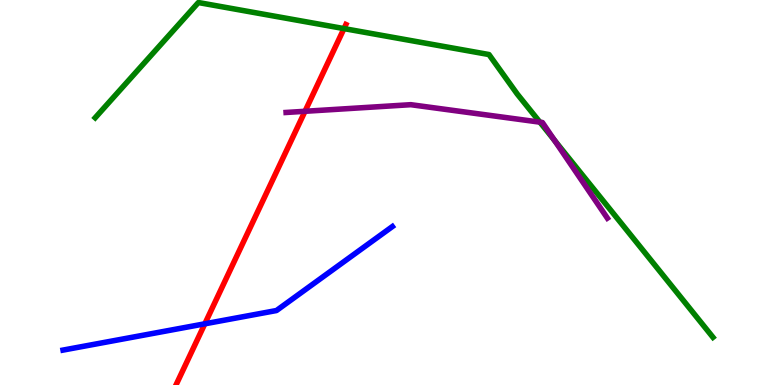[{'lines': ['blue', 'red'], 'intersections': [{'x': 2.64, 'y': 1.59}]}, {'lines': ['green', 'red'], 'intersections': [{'x': 4.44, 'y': 9.26}]}, {'lines': ['purple', 'red'], 'intersections': [{'x': 3.94, 'y': 7.11}]}, {'lines': ['blue', 'green'], 'intersections': []}, {'lines': ['blue', 'purple'], 'intersections': []}, {'lines': ['green', 'purple'], 'intersections': [{'x': 6.97, 'y': 6.83}, {'x': 7.15, 'y': 6.36}]}]